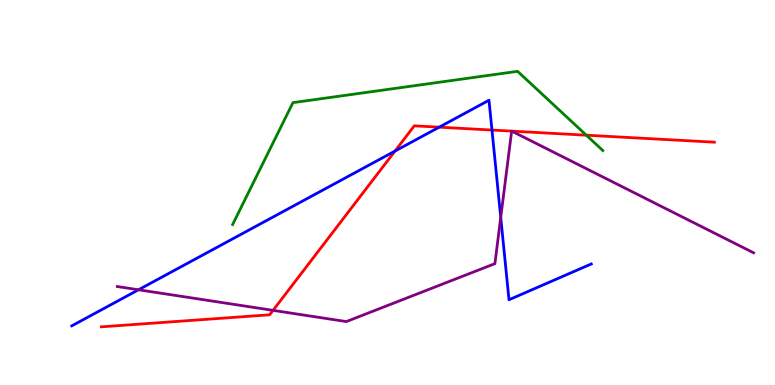[{'lines': ['blue', 'red'], 'intersections': [{'x': 5.1, 'y': 6.08}, {'x': 5.67, 'y': 6.7}, {'x': 6.35, 'y': 6.62}]}, {'lines': ['green', 'red'], 'intersections': [{'x': 7.57, 'y': 6.49}]}, {'lines': ['purple', 'red'], 'intersections': [{'x': 3.52, 'y': 1.94}, {'x': 6.6, 'y': 6.59}, {'x': 6.6, 'y': 6.59}]}, {'lines': ['blue', 'green'], 'intersections': []}, {'lines': ['blue', 'purple'], 'intersections': [{'x': 1.79, 'y': 2.47}, {'x': 6.46, 'y': 4.35}]}, {'lines': ['green', 'purple'], 'intersections': []}]